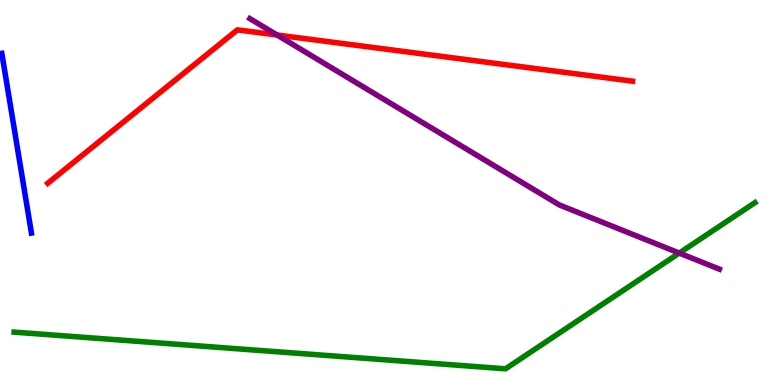[{'lines': ['blue', 'red'], 'intersections': []}, {'lines': ['green', 'red'], 'intersections': []}, {'lines': ['purple', 'red'], 'intersections': [{'x': 3.58, 'y': 9.09}]}, {'lines': ['blue', 'green'], 'intersections': []}, {'lines': ['blue', 'purple'], 'intersections': []}, {'lines': ['green', 'purple'], 'intersections': [{'x': 8.76, 'y': 3.43}]}]